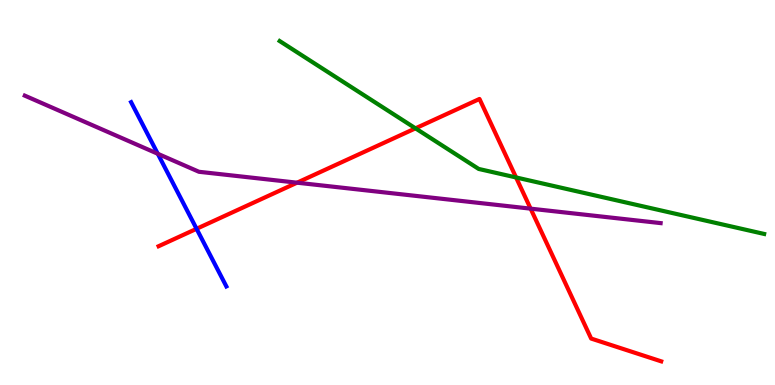[{'lines': ['blue', 'red'], 'intersections': [{'x': 2.54, 'y': 4.06}]}, {'lines': ['green', 'red'], 'intersections': [{'x': 5.36, 'y': 6.67}, {'x': 6.66, 'y': 5.39}]}, {'lines': ['purple', 'red'], 'intersections': [{'x': 3.83, 'y': 5.25}, {'x': 6.85, 'y': 4.58}]}, {'lines': ['blue', 'green'], 'intersections': []}, {'lines': ['blue', 'purple'], 'intersections': [{'x': 2.04, 'y': 6.01}]}, {'lines': ['green', 'purple'], 'intersections': []}]